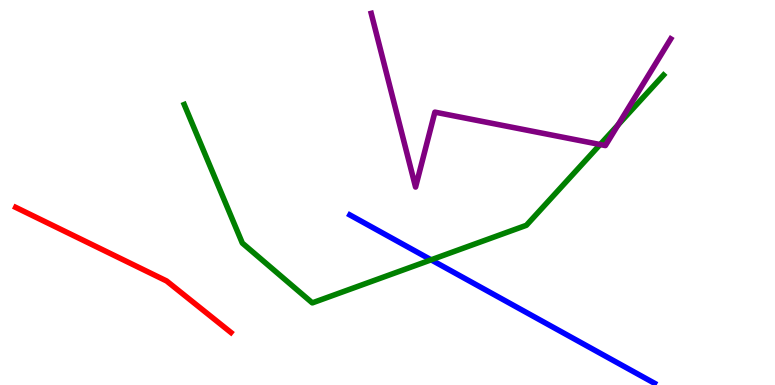[{'lines': ['blue', 'red'], 'intersections': []}, {'lines': ['green', 'red'], 'intersections': []}, {'lines': ['purple', 'red'], 'intersections': []}, {'lines': ['blue', 'green'], 'intersections': [{'x': 5.56, 'y': 3.25}]}, {'lines': ['blue', 'purple'], 'intersections': []}, {'lines': ['green', 'purple'], 'intersections': [{'x': 7.74, 'y': 6.25}, {'x': 7.97, 'y': 6.76}]}]